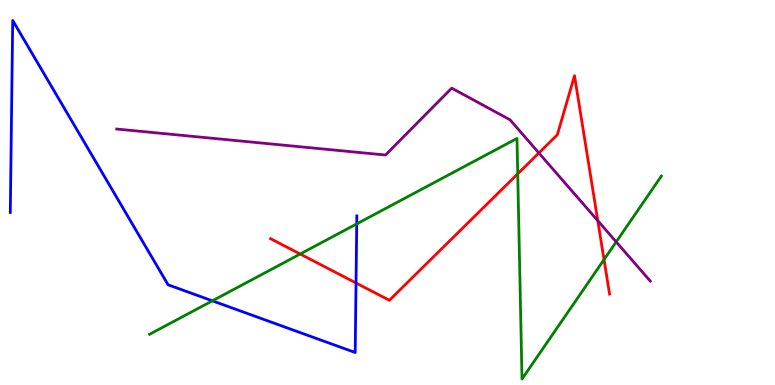[{'lines': ['blue', 'red'], 'intersections': [{'x': 4.59, 'y': 2.65}]}, {'lines': ['green', 'red'], 'intersections': [{'x': 3.87, 'y': 3.4}, {'x': 6.68, 'y': 5.49}, {'x': 7.79, 'y': 3.26}]}, {'lines': ['purple', 'red'], 'intersections': [{'x': 6.95, 'y': 6.03}, {'x': 7.71, 'y': 4.27}]}, {'lines': ['blue', 'green'], 'intersections': [{'x': 2.74, 'y': 2.19}, {'x': 4.6, 'y': 4.19}]}, {'lines': ['blue', 'purple'], 'intersections': []}, {'lines': ['green', 'purple'], 'intersections': [{'x': 7.95, 'y': 3.72}]}]